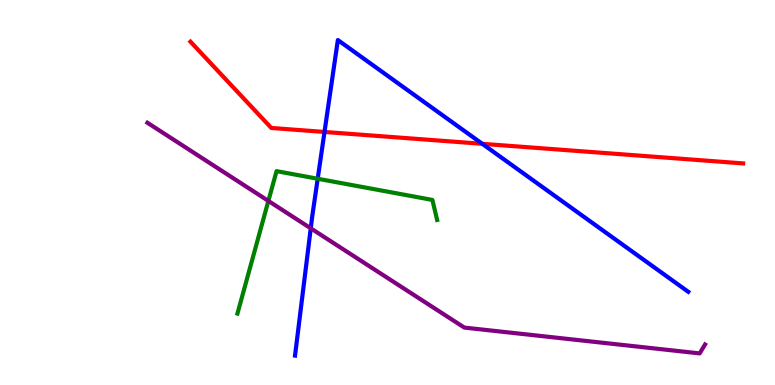[{'lines': ['blue', 'red'], 'intersections': [{'x': 4.19, 'y': 6.57}, {'x': 6.22, 'y': 6.26}]}, {'lines': ['green', 'red'], 'intersections': []}, {'lines': ['purple', 'red'], 'intersections': []}, {'lines': ['blue', 'green'], 'intersections': [{'x': 4.1, 'y': 5.36}]}, {'lines': ['blue', 'purple'], 'intersections': [{'x': 4.01, 'y': 4.07}]}, {'lines': ['green', 'purple'], 'intersections': [{'x': 3.46, 'y': 4.78}]}]